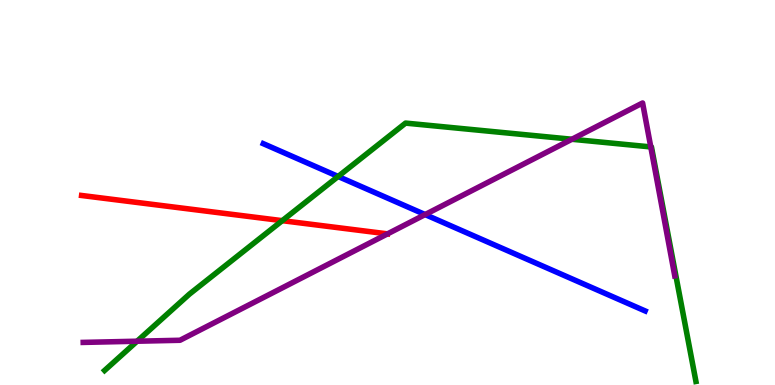[{'lines': ['blue', 'red'], 'intersections': []}, {'lines': ['green', 'red'], 'intersections': [{'x': 3.64, 'y': 4.27}]}, {'lines': ['purple', 'red'], 'intersections': []}, {'lines': ['blue', 'green'], 'intersections': [{'x': 4.36, 'y': 5.42}]}, {'lines': ['blue', 'purple'], 'intersections': [{'x': 5.49, 'y': 4.43}]}, {'lines': ['green', 'purple'], 'intersections': [{'x': 1.77, 'y': 1.14}, {'x': 7.38, 'y': 6.38}, {'x': 8.4, 'y': 6.18}]}]